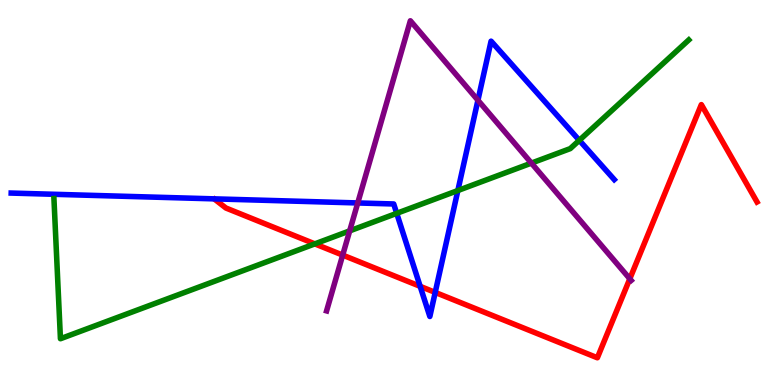[{'lines': ['blue', 'red'], 'intersections': [{'x': 5.42, 'y': 2.56}, {'x': 5.62, 'y': 2.41}]}, {'lines': ['green', 'red'], 'intersections': [{'x': 4.06, 'y': 3.67}]}, {'lines': ['purple', 'red'], 'intersections': [{'x': 4.42, 'y': 3.37}, {'x': 8.13, 'y': 2.76}]}, {'lines': ['blue', 'green'], 'intersections': [{'x': 5.12, 'y': 4.46}, {'x': 5.91, 'y': 5.05}, {'x': 7.47, 'y': 6.36}]}, {'lines': ['blue', 'purple'], 'intersections': [{'x': 4.62, 'y': 4.73}, {'x': 6.17, 'y': 7.4}]}, {'lines': ['green', 'purple'], 'intersections': [{'x': 4.51, 'y': 4.0}, {'x': 6.86, 'y': 5.76}]}]